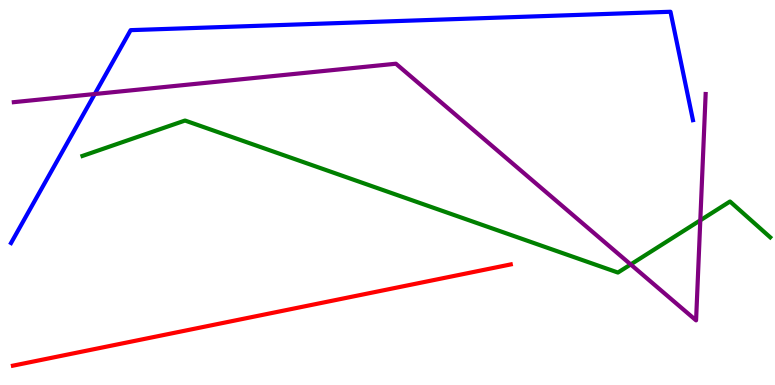[{'lines': ['blue', 'red'], 'intersections': []}, {'lines': ['green', 'red'], 'intersections': []}, {'lines': ['purple', 'red'], 'intersections': []}, {'lines': ['blue', 'green'], 'intersections': []}, {'lines': ['blue', 'purple'], 'intersections': [{'x': 1.22, 'y': 7.56}]}, {'lines': ['green', 'purple'], 'intersections': [{'x': 8.14, 'y': 3.13}, {'x': 9.04, 'y': 4.28}]}]